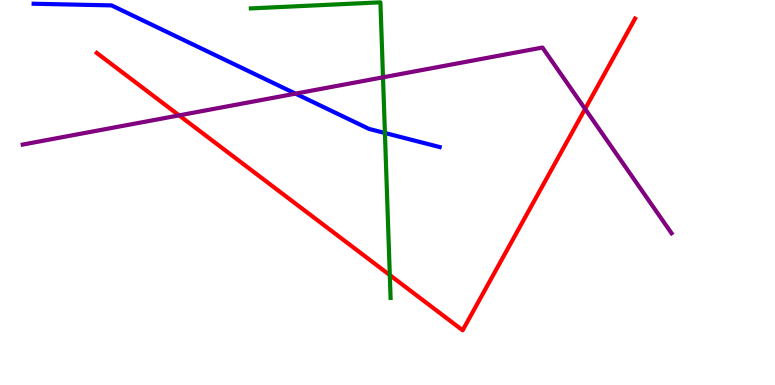[{'lines': ['blue', 'red'], 'intersections': []}, {'lines': ['green', 'red'], 'intersections': [{'x': 5.03, 'y': 2.86}]}, {'lines': ['purple', 'red'], 'intersections': [{'x': 2.31, 'y': 7.0}, {'x': 7.55, 'y': 7.17}]}, {'lines': ['blue', 'green'], 'intersections': [{'x': 4.97, 'y': 6.55}]}, {'lines': ['blue', 'purple'], 'intersections': [{'x': 3.81, 'y': 7.57}]}, {'lines': ['green', 'purple'], 'intersections': [{'x': 4.94, 'y': 7.99}]}]